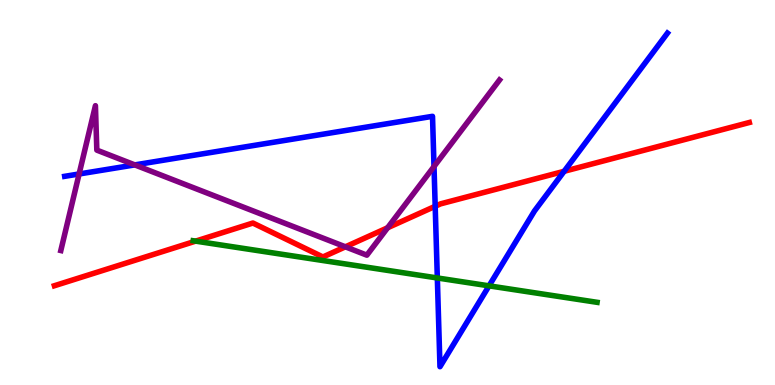[{'lines': ['blue', 'red'], 'intersections': [{'x': 5.62, 'y': 4.64}, {'x': 7.28, 'y': 5.55}]}, {'lines': ['green', 'red'], 'intersections': [{'x': 2.52, 'y': 3.74}]}, {'lines': ['purple', 'red'], 'intersections': [{'x': 4.46, 'y': 3.59}, {'x': 5.0, 'y': 4.08}]}, {'lines': ['blue', 'green'], 'intersections': [{'x': 5.64, 'y': 2.78}, {'x': 6.31, 'y': 2.58}]}, {'lines': ['blue', 'purple'], 'intersections': [{'x': 1.02, 'y': 5.48}, {'x': 1.74, 'y': 5.72}, {'x': 5.6, 'y': 5.68}]}, {'lines': ['green', 'purple'], 'intersections': []}]